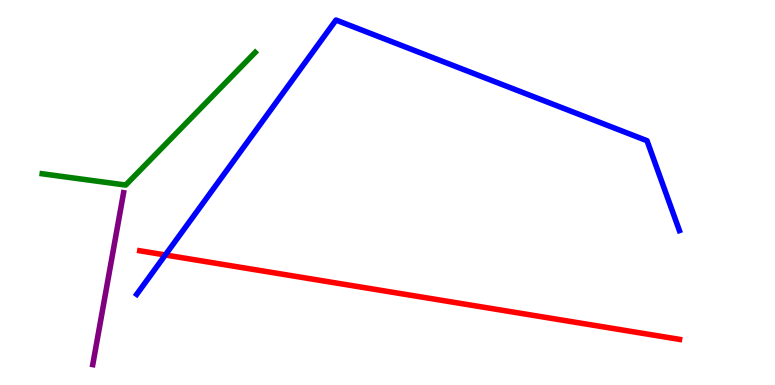[{'lines': ['blue', 'red'], 'intersections': [{'x': 2.13, 'y': 3.38}]}, {'lines': ['green', 'red'], 'intersections': []}, {'lines': ['purple', 'red'], 'intersections': []}, {'lines': ['blue', 'green'], 'intersections': []}, {'lines': ['blue', 'purple'], 'intersections': []}, {'lines': ['green', 'purple'], 'intersections': []}]